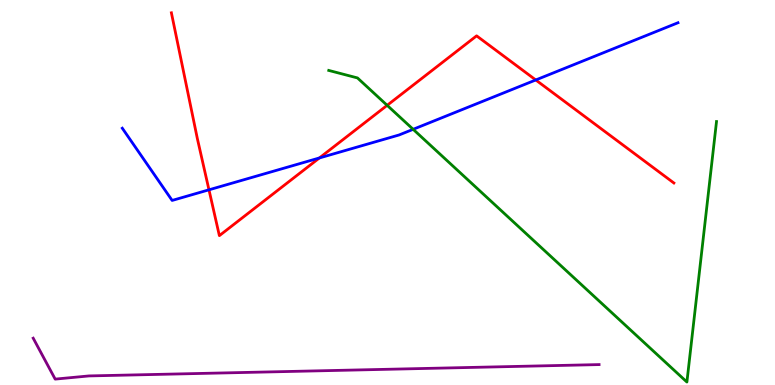[{'lines': ['blue', 'red'], 'intersections': [{'x': 2.7, 'y': 5.07}, {'x': 4.12, 'y': 5.9}, {'x': 6.91, 'y': 7.92}]}, {'lines': ['green', 'red'], 'intersections': [{'x': 5.0, 'y': 7.26}]}, {'lines': ['purple', 'red'], 'intersections': []}, {'lines': ['blue', 'green'], 'intersections': [{'x': 5.33, 'y': 6.64}]}, {'lines': ['blue', 'purple'], 'intersections': []}, {'lines': ['green', 'purple'], 'intersections': []}]